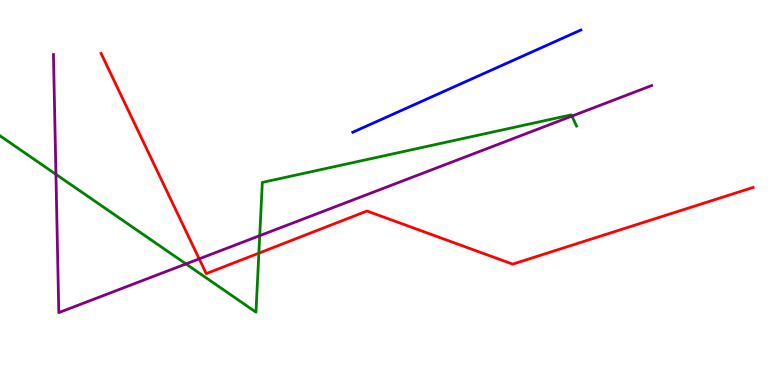[{'lines': ['blue', 'red'], 'intersections': []}, {'lines': ['green', 'red'], 'intersections': [{'x': 3.34, 'y': 3.42}]}, {'lines': ['purple', 'red'], 'intersections': [{'x': 2.57, 'y': 3.28}]}, {'lines': ['blue', 'green'], 'intersections': []}, {'lines': ['blue', 'purple'], 'intersections': []}, {'lines': ['green', 'purple'], 'intersections': [{'x': 0.722, 'y': 5.47}, {'x': 2.4, 'y': 3.14}, {'x': 3.35, 'y': 3.88}, {'x': 7.38, 'y': 6.98}]}]